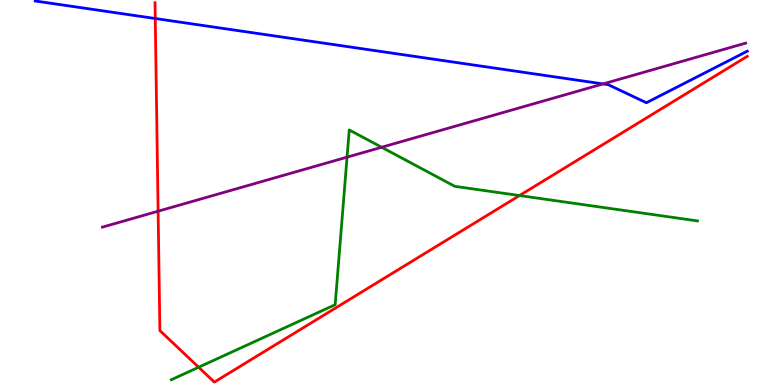[{'lines': ['blue', 'red'], 'intersections': [{'x': 2.0, 'y': 9.52}]}, {'lines': ['green', 'red'], 'intersections': [{'x': 2.56, 'y': 0.461}, {'x': 6.7, 'y': 4.92}]}, {'lines': ['purple', 'red'], 'intersections': [{'x': 2.04, 'y': 4.51}]}, {'lines': ['blue', 'green'], 'intersections': []}, {'lines': ['blue', 'purple'], 'intersections': [{'x': 7.78, 'y': 7.82}]}, {'lines': ['green', 'purple'], 'intersections': [{'x': 4.48, 'y': 5.92}, {'x': 4.92, 'y': 6.18}]}]